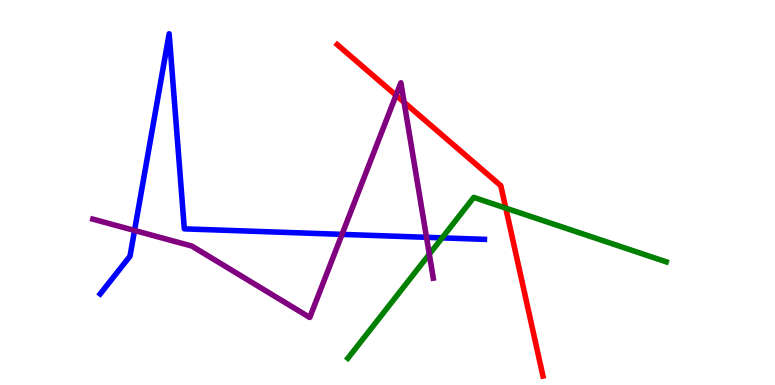[{'lines': ['blue', 'red'], 'intersections': []}, {'lines': ['green', 'red'], 'intersections': [{'x': 6.53, 'y': 4.59}]}, {'lines': ['purple', 'red'], 'intersections': [{'x': 5.11, 'y': 7.52}, {'x': 5.21, 'y': 7.34}]}, {'lines': ['blue', 'green'], 'intersections': [{'x': 5.7, 'y': 3.82}]}, {'lines': ['blue', 'purple'], 'intersections': [{'x': 1.74, 'y': 4.01}, {'x': 4.41, 'y': 3.91}, {'x': 5.5, 'y': 3.84}]}, {'lines': ['green', 'purple'], 'intersections': [{'x': 5.54, 'y': 3.4}]}]